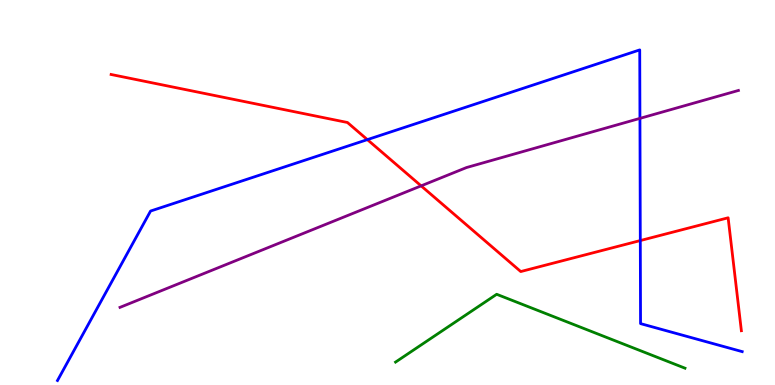[{'lines': ['blue', 'red'], 'intersections': [{'x': 4.74, 'y': 6.37}, {'x': 8.26, 'y': 3.75}]}, {'lines': ['green', 'red'], 'intersections': []}, {'lines': ['purple', 'red'], 'intersections': [{'x': 5.43, 'y': 5.17}]}, {'lines': ['blue', 'green'], 'intersections': []}, {'lines': ['blue', 'purple'], 'intersections': [{'x': 8.26, 'y': 6.93}]}, {'lines': ['green', 'purple'], 'intersections': []}]